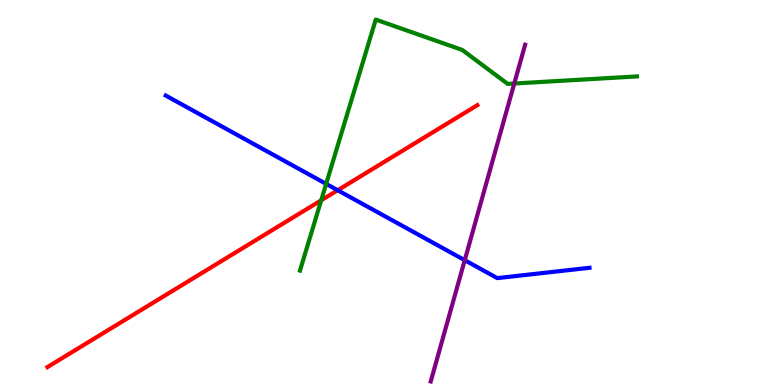[{'lines': ['blue', 'red'], 'intersections': [{'x': 4.36, 'y': 5.06}]}, {'lines': ['green', 'red'], 'intersections': [{'x': 4.14, 'y': 4.8}]}, {'lines': ['purple', 'red'], 'intersections': []}, {'lines': ['blue', 'green'], 'intersections': [{'x': 4.21, 'y': 5.22}]}, {'lines': ['blue', 'purple'], 'intersections': [{'x': 6.0, 'y': 3.24}]}, {'lines': ['green', 'purple'], 'intersections': [{'x': 6.64, 'y': 7.83}]}]